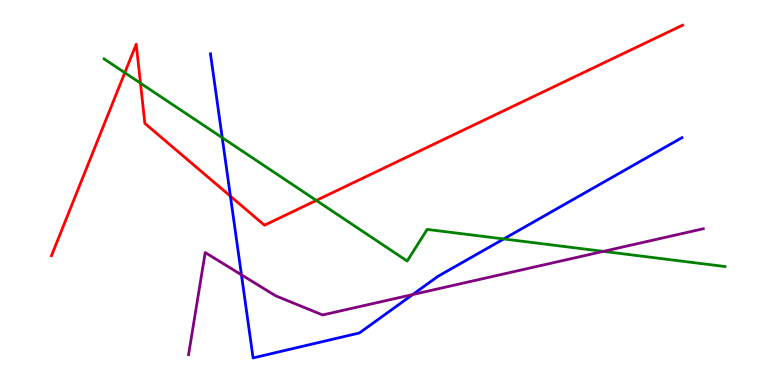[{'lines': ['blue', 'red'], 'intersections': [{'x': 2.97, 'y': 4.9}]}, {'lines': ['green', 'red'], 'intersections': [{'x': 1.61, 'y': 8.11}, {'x': 1.81, 'y': 7.84}, {'x': 4.08, 'y': 4.79}]}, {'lines': ['purple', 'red'], 'intersections': []}, {'lines': ['blue', 'green'], 'intersections': [{'x': 2.87, 'y': 6.42}, {'x': 6.5, 'y': 3.79}]}, {'lines': ['blue', 'purple'], 'intersections': [{'x': 3.12, 'y': 2.86}, {'x': 5.32, 'y': 2.35}]}, {'lines': ['green', 'purple'], 'intersections': [{'x': 7.79, 'y': 3.47}]}]